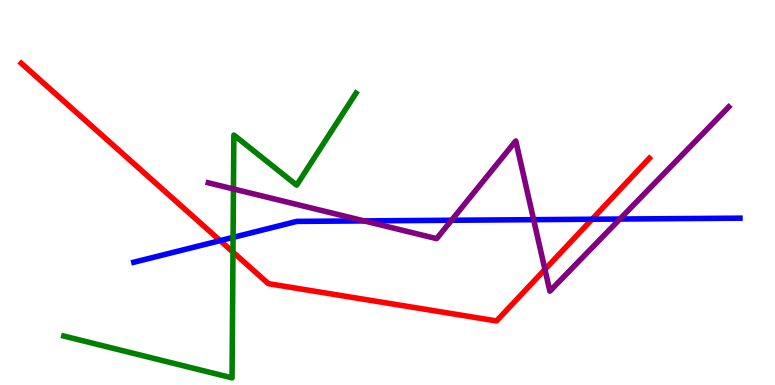[{'lines': ['blue', 'red'], 'intersections': [{'x': 2.84, 'y': 3.75}, {'x': 7.64, 'y': 4.31}]}, {'lines': ['green', 'red'], 'intersections': [{'x': 3.01, 'y': 3.45}]}, {'lines': ['purple', 'red'], 'intersections': [{'x': 7.03, 'y': 3.0}]}, {'lines': ['blue', 'green'], 'intersections': [{'x': 3.01, 'y': 3.83}]}, {'lines': ['blue', 'purple'], 'intersections': [{'x': 4.7, 'y': 4.26}, {'x': 5.83, 'y': 4.28}, {'x': 6.89, 'y': 4.29}, {'x': 8.0, 'y': 4.31}]}, {'lines': ['green', 'purple'], 'intersections': [{'x': 3.01, 'y': 5.09}]}]